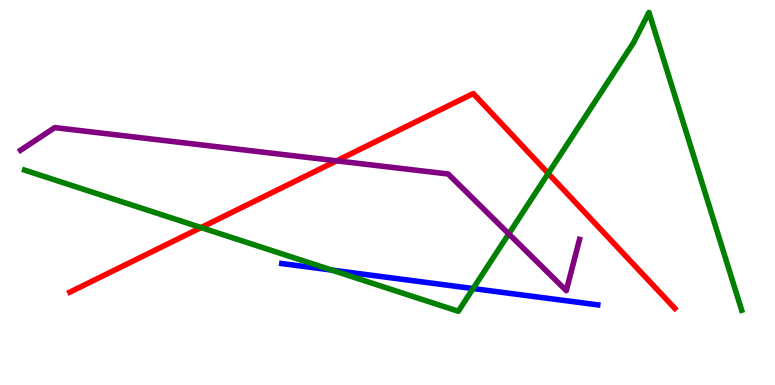[{'lines': ['blue', 'red'], 'intersections': []}, {'lines': ['green', 'red'], 'intersections': [{'x': 2.59, 'y': 4.09}, {'x': 7.07, 'y': 5.5}]}, {'lines': ['purple', 'red'], 'intersections': [{'x': 4.34, 'y': 5.82}]}, {'lines': ['blue', 'green'], 'intersections': [{'x': 4.28, 'y': 2.98}, {'x': 6.1, 'y': 2.5}]}, {'lines': ['blue', 'purple'], 'intersections': []}, {'lines': ['green', 'purple'], 'intersections': [{'x': 6.56, 'y': 3.93}]}]